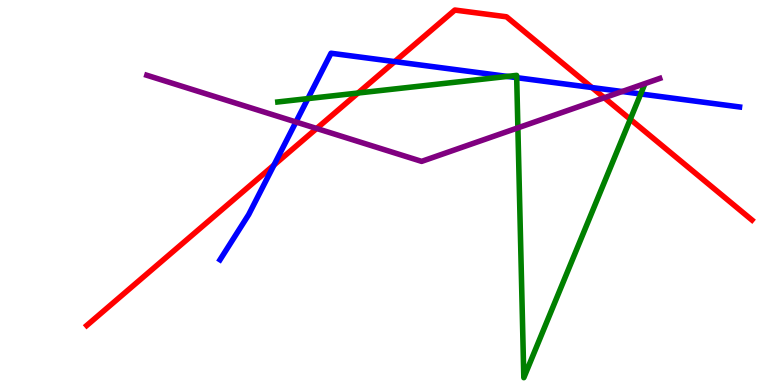[{'lines': ['blue', 'red'], 'intersections': [{'x': 3.54, 'y': 5.71}, {'x': 5.09, 'y': 8.4}, {'x': 7.64, 'y': 7.73}]}, {'lines': ['green', 'red'], 'intersections': [{'x': 4.62, 'y': 7.58}, {'x': 8.13, 'y': 6.9}]}, {'lines': ['purple', 'red'], 'intersections': [{'x': 4.09, 'y': 6.66}, {'x': 7.8, 'y': 7.46}]}, {'lines': ['blue', 'green'], 'intersections': [{'x': 3.97, 'y': 7.44}, {'x': 6.55, 'y': 8.02}, {'x': 6.67, 'y': 7.98}, {'x': 8.27, 'y': 7.56}]}, {'lines': ['blue', 'purple'], 'intersections': [{'x': 3.82, 'y': 6.83}, {'x': 8.03, 'y': 7.62}]}, {'lines': ['green', 'purple'], 'intersections': [{'x': 6.68, 'y': 6.68}]}]